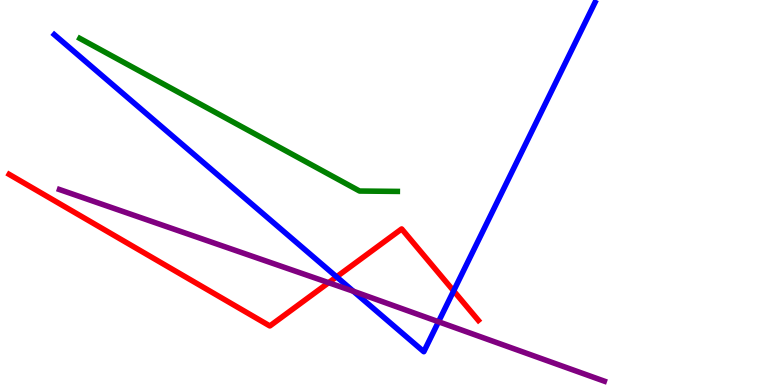[{'lines': ['blue', 'red'], 'intersections': [{'x': 4.34, 'y': 2.81}, {'x': 5.85, 'y': 2.44}]}, {'lines': ['green', 'red'], 'intersections': []}, {'lines': ['purple', 'red'], 'intersections': [{'x': 4.24, 'y': 2.66}]}, {'lines': ['blue', 'green'], 'intersections': []}, {'lines': ['blue', 'purple'], 'intersections': [{'x': 4.56, 'y': 2.44}, {'x': 5.66, 'y': 1.64}]}, {'lines': ['green', 'purple'], 'intersections': []}]